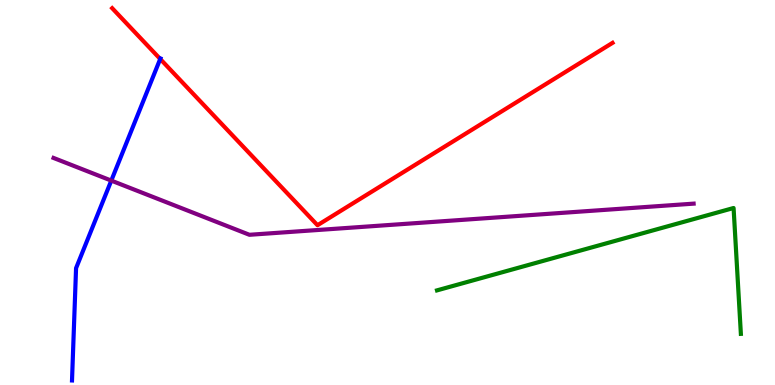[{'lines': ['blue', 'red'], 'intersections': [{'x': 2.07, 'y': 8.47}]}, {'lines': ['green', 'red'], 'intersections': []}, {'lines': ['purple', 'red'], 'intersections': []}, {'lines': ['blue', 'green'], 'intersections': []}, {'lines': ['blue', 'purple'], 'intersections': [{'x': 1.44, 'y': 5.31}]}, {'lines': ['green', 'purple'], 'intersections': []}]